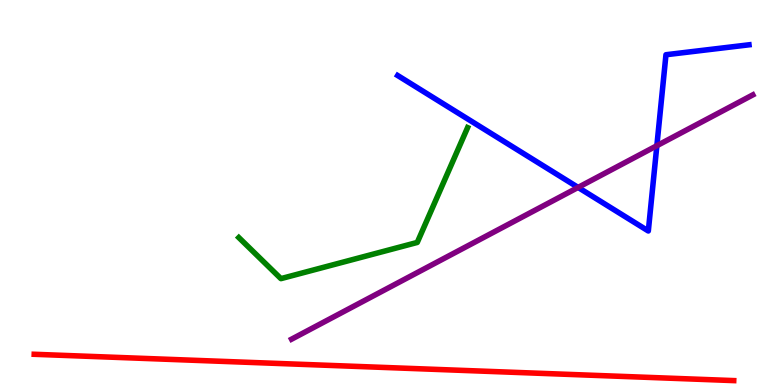[{'lines': ['blue', 'red'], 'intersections': []}, {'lines': ['green', 'red'], 'intersections': []}, {'lines': ['purple', 'red'], 'intersections': []}, {'lines': ['blue', 'green'], 'intersections': []}, {'lines': ['blue', 'purple'], 'intersections': [{'x': 7.46, 'y': 5.13}, {'x': 8.48, 'y': 6.22}]}, {'lines': ['green', 'purple'], 'intersections': []}]